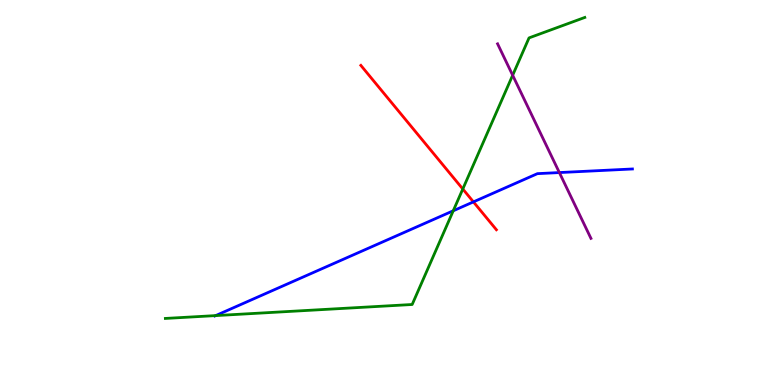[{'lines': ['blue', 'red'], 'intersections': [{'x': 6.11, 'y': 4.76}]}, {'lines': ['green', 'red'], 'intersections': [{'x': 5.97, 'y': 5.09}]}, {'lines': ['purple', 'red'], 'intersections': []}, {'lines': ['blue', 'green'], 'intersections': [{'x': 2.78, 'y': 1.8}, {'x': 5.85, 'y': 4.53}]}, {'lines': ['blue', 'purple'], 'intersections': [{'x': 7.22, 'y': 5.52}]}, {'lines': ['green', 'purple'], 'intersections': [{'x': 6.62, 'y': 8.05}]}]